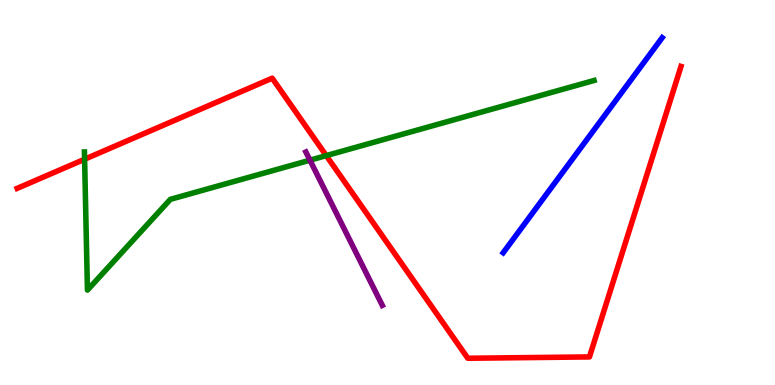[{'lines': ['blue', 'red'], 'intersections': []}, {'lines': ['green', 'red'], 'intersections': [{'x': 1.09, 'y': 5.86}, {'x': 4.21, 'y': 5.96}]}, {'lines': ['purple', 'red'], 'intersections': []}, {'lines': ['blue', 'green'], 'intersections': []}, {'lines': ['blue', 'purple'], 'intersections': []}, {'lines': ['green', 'purple'], 'intersections': [{'x': 4.0, 'y': 5.84}]}]